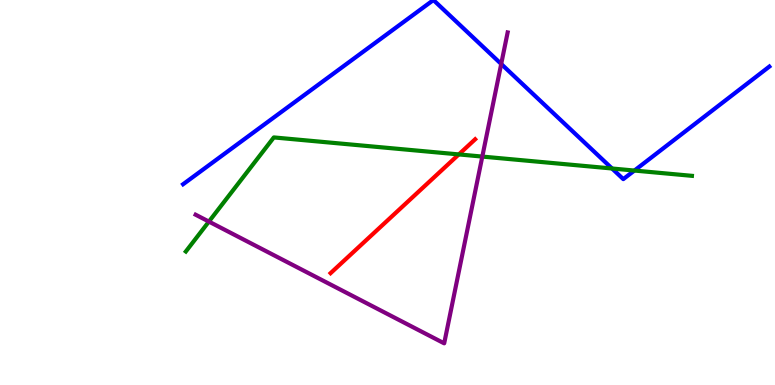[{'lines': ['blue', 'red'], 'intersections': []}, {'lines': ['green', 'red'], 'intersections': [{'x': 5.92, 'y': 5.99}]}, {'lines': ['purple', 'red'], 'intersections': []}, {'lines': ['blue', 'green'], 'intersections': [{'x': 7.9, 'y': 5.62}, {'x': 8.19, 'y': 5.57}]}, {'lines': ['blue', 'purple'], 'intersections': [{'x': 6.47, 'y': 8.34}]}, {'lines': ['green', 'purple'], 'intersections': [{'x': 2.7, 'y': 4.24}, {'x': 6.22, 'y': 5.93}]}]